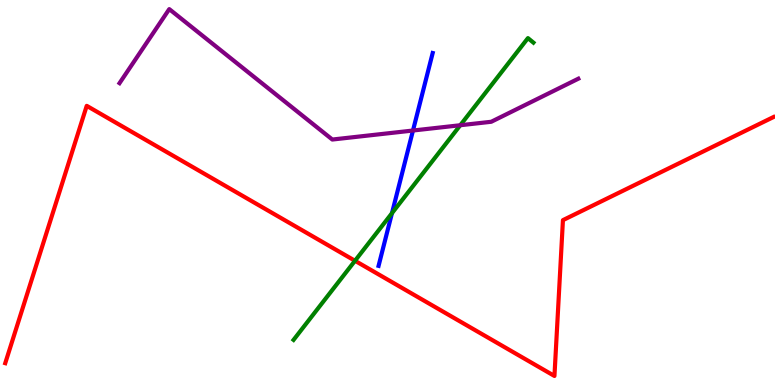[{'lines': ['blue', 'red'], 'intersections': []}, {'lines': ['green', 'red'], 'intersections': [{'x': 4.58, 'y': 3.23}]}, {'lines': ['purple', 'red'], 'intersections': []}, {'lines': ['blue', 'green'], 'intersections': [{'x': 5.06, 'y': 4.46}]}, {'lines': ['blue', 'purple'], 'intersections': [{'x': 5.33, 'y': 6.61}]}, {'lines': ['green', 'purple'], 'intersections': [{'x': 5.94, 'y': 6.75}]}]